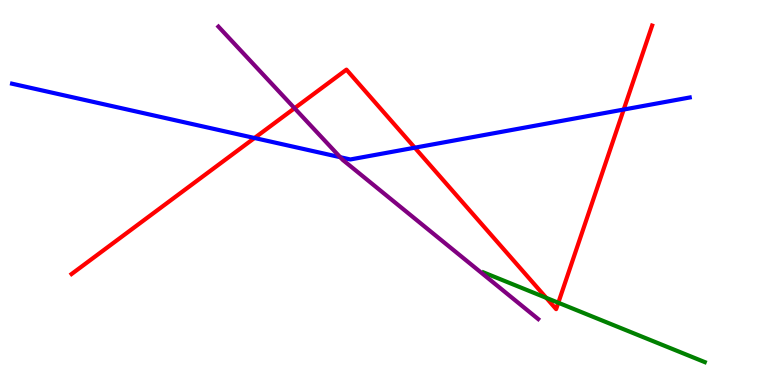[{'lines': ['blue', 'red'], 'intersections': [{'x': 3.28, 'y': 6.42}, {'x': 5.35, 'y': 6.16}, {'x': 8.05, 'y': 7.15}]}, {'lines': ['green', 'red'], 'intersections': [{'x': 7.05, 'y': 2.26}, {'x': 7.2, 'y': 2.14}]}, {'lines': ['purple', 'red'], 'intersections': [{'x': 3.8, 'y': 7.19}]}, {'lines': ['blue', 'green'], 'intersections': []}, {'lines': ['blue', 'purple'], 'intersections': [{'x': 4.39, 'y': 5.92}]}, {'lines': ['green', 'purple'], 'intersections': []}]